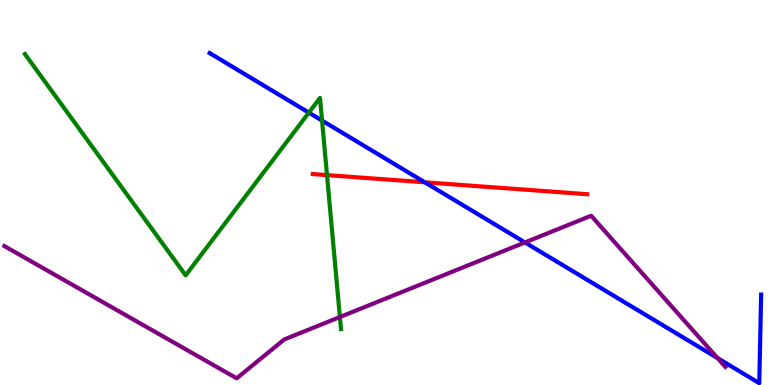[{'lines': ['blue', 'red'], 'intersections': [{'x': 5.48, 'y': 5.27}]}, {'lines': ['green', 'red'], 'intersections': [{'x': 4.22, 'y': 5.45}]}, {'lines': ['purple', 'red'], 'intersections': []}, {'lines': ['blue', 'green'], 'intersections': [{'x': 3.99, 'y': 7.07}, {'x': 4.16, 'y': 6.87}]}, {'lines': ['blue', 'purple'], 'intersections': [{'x': 6.77, 'y': 3.7}, {'x': 9.26, 'y': 0.698}]}, {'lines': ['green', 'purple'], 'intersections': [{'x': 4.39, 'y': 1.77}]}]